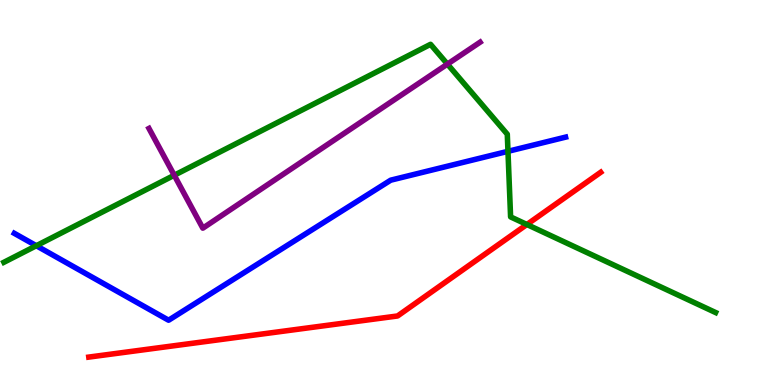[{'lines': ['blue', 'red'], 'intersections': []}, {'lines': ['green', 'red'], 'intersections': [{'x': 6.8, 'y': 4.17}]}, {'lines': ['purple', 'red'], 'intersections': []}, {'lines': ['blue', 'green'], 'intersections': [{'x': 0.469, 'y': 3.62}, {'x': 6.55, 'y': 6.07}]}, {'lines': ['blue', 'purple'], 'intersections': []}, {'lines': ['green', 'purple'], 'intersections': [{'x': 2.25, 'y': 5.45}, {'x': 5.77, 'y': 8.33}]}]